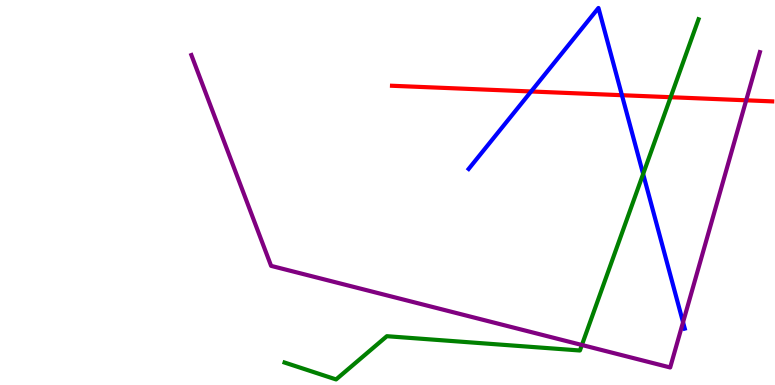[{'lines': ['blue', 'red'], 'intersections': [{'x': 6.85, 'y': 7.62}, {'x': 8.03, 'y': 7.53}]}, {'lines': ['green', 'red'], 'intersections': [{'x': 8.65, 'y': 7.48}]}, {'lines': ['purple', 'red'], 'intersections': [{'x': 9.63, 'y': 7.39}]}, {'lines': ['blue', 'green'], 'intersections': [{'x': 8.3, 'y': 5.48}]}, {'lines': ['blue', 'purple'], 'intersections': [{'x': 8.81, 'y': 1.63}]}, {'lines': ['green', 'purple'], 'intersections': [{'x': 7.51, 'y': 1.04}]}]